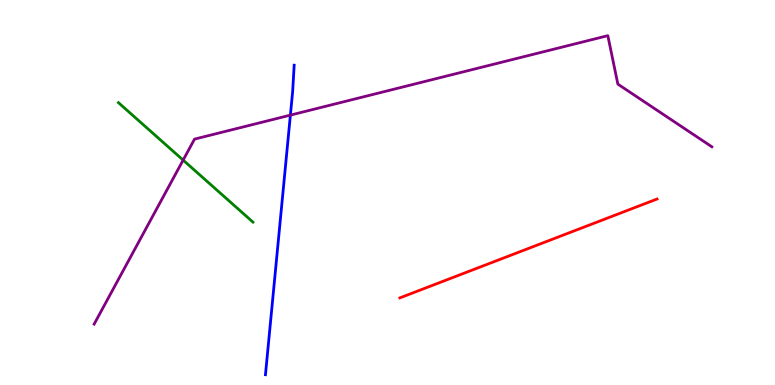[{'lines': ['blue', 'red'], 'intersections': []}, {'lines': ['green', 'red'], 'intersections': []}, {'lines': ['purple', 'red'], 'intersections': []}, {'lines': ['blue', 'green'], 'intersections': []}, {'lines': ['blue', 'purple'], 'intersections': [{'x': 3.75, 'y': 7.01}]}, {'lines': ['green', 'purple'], 'intersections': [{'x': 2.36, 'y': 5.84}]}]